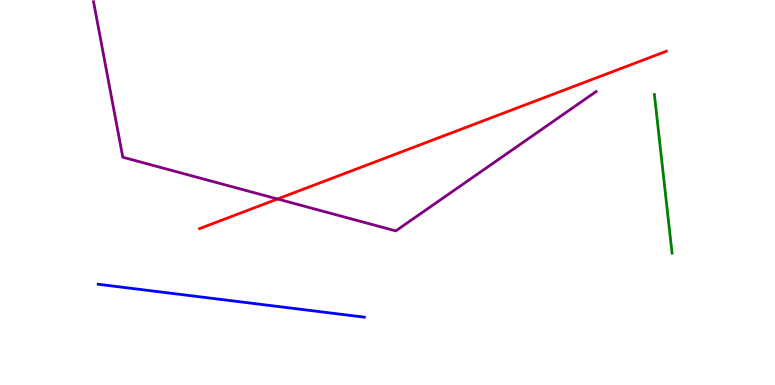[{'lines': ['blue', 'red'], 'intersections': []}, {'lines': ['green', 'red'], 'intersections': []}, {'lines': ['purple', 'red'], 'intersections': [{'x': 3.58, 'y': 4.83}]}, {'lines': ['blue', 'green'], 'intersections': []}, {'lines': ['blue', 'purple'], 'intersections': []}, {'lines': ['green', 'purple'], 'intersections': []}]